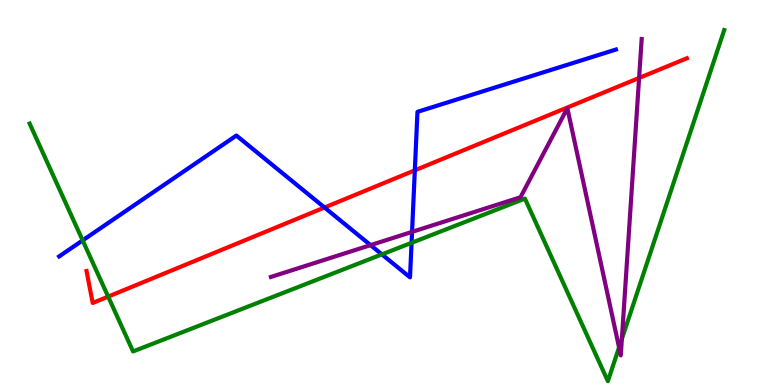[{'lines': ['blue', 'red'], 'intersections': [{'x': 4.19, 'y': 4.61}, {'x': 5.35, 'y': 5.58}]}, {'lines': ['green', 'red'], 'intersections': [{'x': 1.4, 'y': 2.3}]}, {'lines': ['purple', 'red'], 'intersections': [{'x': 8.25, 'y': 7.98}]}, {'lines': ['blue', 'green'], 'intersections': [{'x': 1.07, 'y': 3.76}, {'x': 4.93, 'y': 3.39}, {'x': 5.31, 'y': 3.69}]}, {'lines': ['blue', 'purple'], 'intersections': [{'x': 4.78, 'y': 3.63}, {'x': 5.32, 'y': 3.98}]}, {'lines': ['green', 'purple'], 'intersections': [{'x': 7.99, 'y': 0.976}, {'x': 8.02, 'y': 1.2}]}]